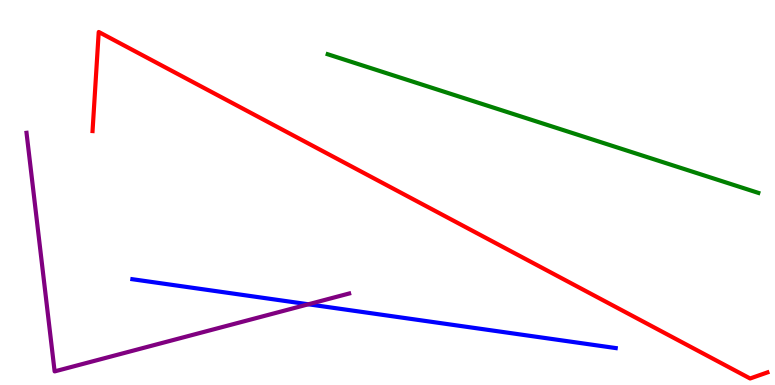[{'lines': ['blue', 'red'], 'intersections': []}, {'lines': ['green', 'red'], 'intersections': []}, {'lines': ['purple', 'red'], 'intersections': []}, {'lines': ['blue', 'green'], 'intersections': []}, {'lines': ['blue', 'purple'], 'intersections': [{'x': 3.98, 'y': 2.1}]}, {'lines': ['green', 'purple'], 'intersections': []}]